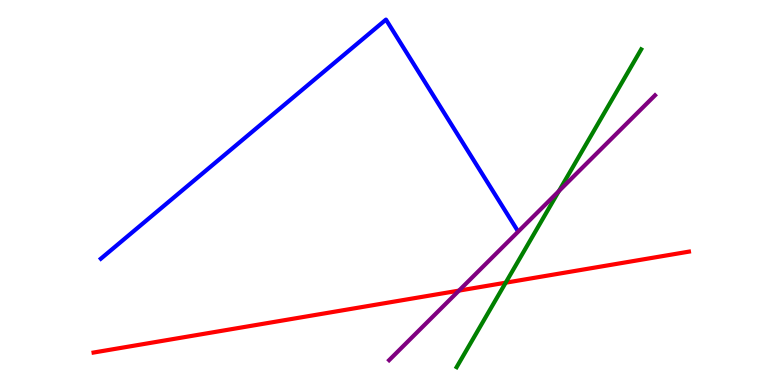[{'lines': ['blue', 'red'], 'intersections': []}, {'lines': ['green', 'red'], 'intersections': [{'x': 6.52, 'y': 2.66}]}, {'lines': ['purple', 'red'], 'intersections': [{'x': 5.92, 'y': 2.45}]}, {'lines': ['blue', 'green'], 'intersections': []}, {'lines': ['blue', 'purple'], 'intersections': []}, {'lines': ['green', 'purple'], 'intersections': [{'x': 7.21, 'y': 5.04}]}]